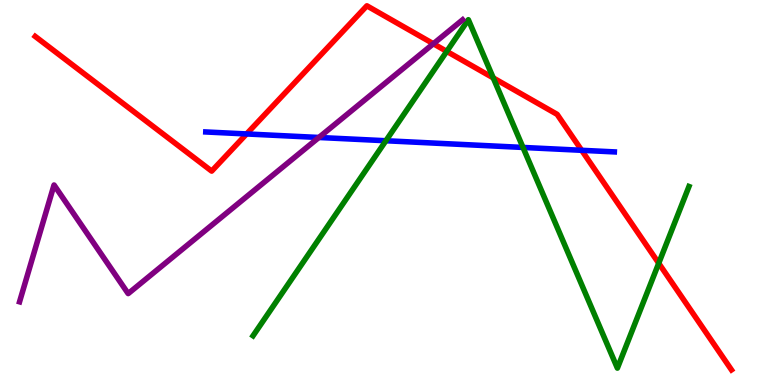[{'lines': ['blue', 'red'], 'intersections': [{'x': 3.18, 'y': 6.52}, {'x': 7.51, 'y': 6.1}]}, {'lines': ['green', 'red'], 'intersections': [{'x': 5.76, 'y': 8.67}, {'x': 6.36, 'y': 7.98}, {'x': 8.5, 'y': 3.16}]}, {'lines': ['purple', 'red'], 'intersections': [{'x': 5.59, 'y': 8.86}]}, {'lines': ['blue', 'green'], 'intersections': [{'x': 4.98, 'y': 6.34}, {'x': 6.75, 'y': 6.17}]}, {'lines': ['blue', 'purple'], 'intersections': [{'x': 4.11, 'y': 6.43}]}, {'lines': ['green', 'purple'], 'intersections': []}]